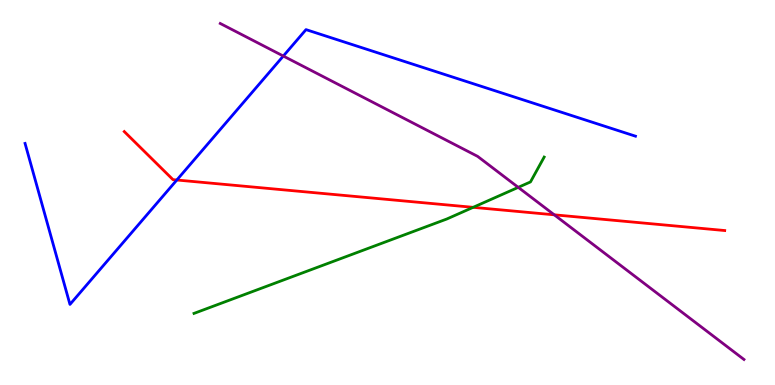[{'lines': ['blue', 'red'], 'intersections': [{'x': 2.28, 'y': 5.32}]}, {'lines': ['green', 'red'], 'intersections': [{'x': 6.11, 'y': 4.61}]}, {'lines': ['purple', 'red'], 'intersections': [{'x': 7.15, 'y': 4.42}]}, {'lines': ['blue', 'green'], 'intersections': []}, {'lines': ['blue', 'purple'], 'intersections': [{'x': 3.66, 'y': 8.54}]}, {'lines': ['green', 'purple'], 'intersections': [{'x': 6.69, 'y': 5.13}]}]